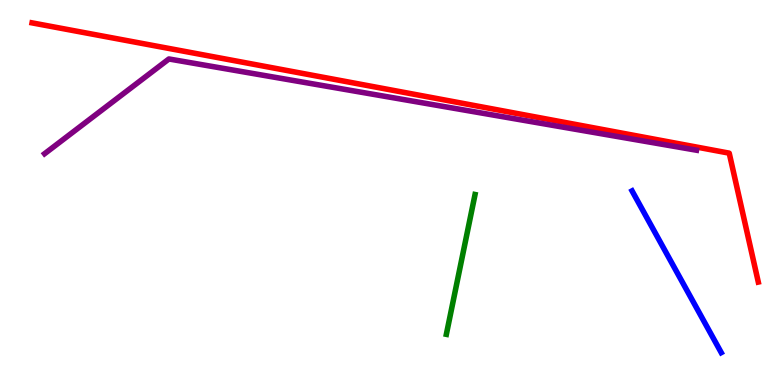[{'lines': ['blue', 'red'], 'intersections': []}, {'lines': ['green', 'red'], 'intersections': []}, {'lines': ['purple', 'red'], 'intersections': []}, {'lines': ['blue', 'green'], 'intersections': []}, {'lines': ['blue', 'purple'], 'intersections': []}, {'lines': ['green', 'purple'], 'intersections': []}]